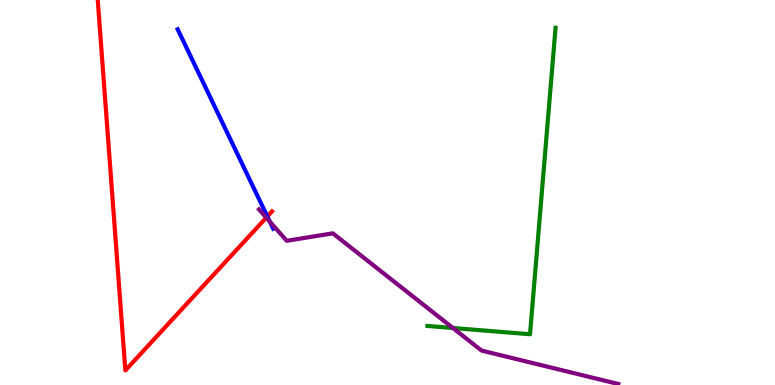[{'lines': ['blue', 'red'], 'intersections': [{'x': 3.45, 'y': 4.38}]}, {'lines': ['green', 'red'], 'intersections': []}, {'lines': ['purple', 'red'], 'intersections': [{'x': 3.44, 'y': 4.35}]}, {'lines': ['blue', 'green'], 'intersections': []}, {'lines': ['blue', 'purple'], 'intersections': [{'x': 3.48, 'y': 4.24}]}, {'lines': ['green', 'purple'], 'intersections': [{'x': 5.84, 'y': 1.48}]}]